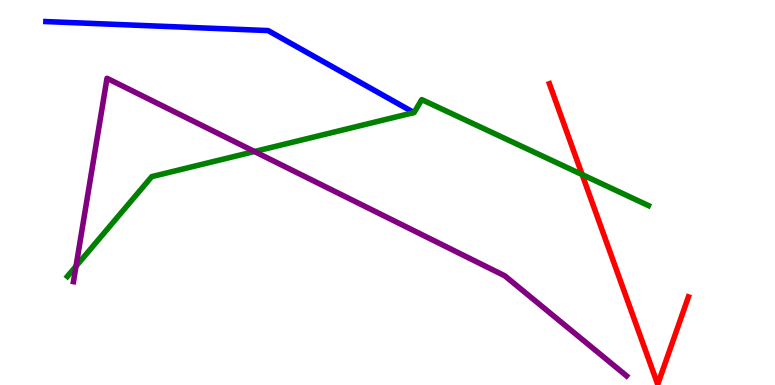[{'lines': ['blue', 'red'], 'intersections': []}, {'lines': ['green', 'red'], 'intersections': [{'x': 7.51, 'y': 5.47}]}, {'lines': ['purple', 'red'], 'intersections': []}, {'lines': ['blue', 'green'], 'intersections': []}, {'lines': ['blue', 'purple'], 'intersections': []}, {'lines': ['green', 'purple'], 'intersections': [{'x': 0.981, 'y': 3.09}, {'x': 3.28, 'y': 6.06}]}]